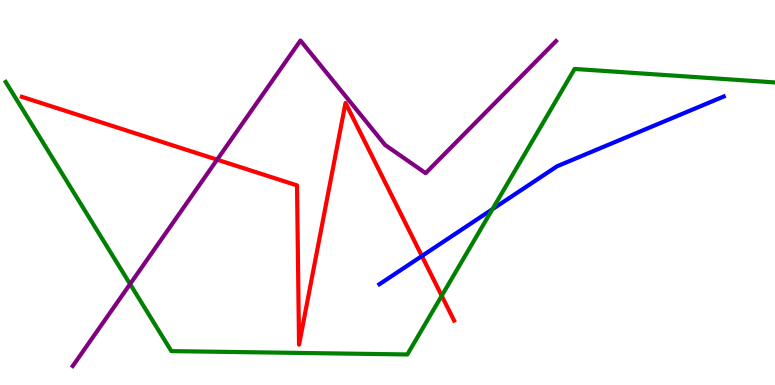[{'lines': ['blue', 'red'], 'intersections': [{'x': 5.44, 'y': 3.35}]}, {'lines': ['green', 'red'], 'intersections': [{'x': 5.7, 'y': 2.32}]}, {'lines': ['purple', 'red'], 'intersections': [{'x': 2.8, 'y': 5.85}]}, {'lines': ['blue', 'green'], 'intersections': [{'x': 6.35, 'y': 4.57}]}, {'lines': ['blue', 'purple'], 'intersections': []}, {'lines': ['green', 'purple'], 'intersections': [{'x': 1.68, 'y': 2.62}]}]